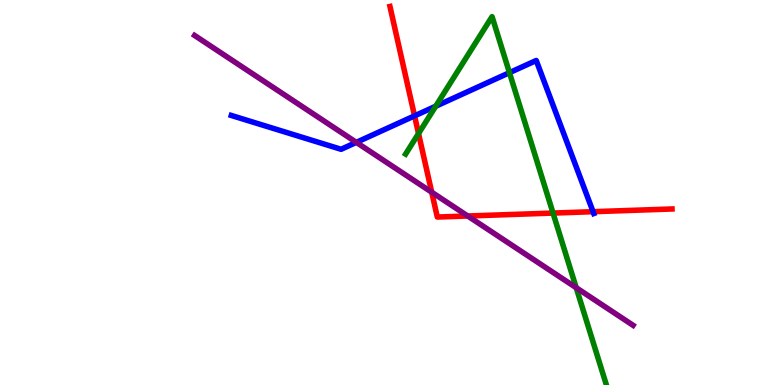[{'lines': ['blue', 'red'], 'intersections': [{'x': 5.35, 'y': 6.99}, {'x': 7.65, 'y': 4.5}]}, {'lines': ['green', 'red'], 'intersections': [{'x': 5.4, 'y': 6.53}, {'x': 7.14, 'y': 4.47}]}, {'lines': ['purple', 'red'], 'intersections': [{'x': 5.57, 'y': 5.01}, {'x': 6.04, 'y': 4.39}]}, {'lines': ['blue', 'green'], 'intersections': [{'x': 5.62, 'y': 7.24}, {'x': 6.57, 'y': 8.11}]}, {'lines': ['blue', 'purple'], 'intersections': [{'x': 4.6, 'y': 6.3}]}, {'lines': ['green', 'purple'], 'intersections': [{'x': 7.43, 'y': 2.53}]}]